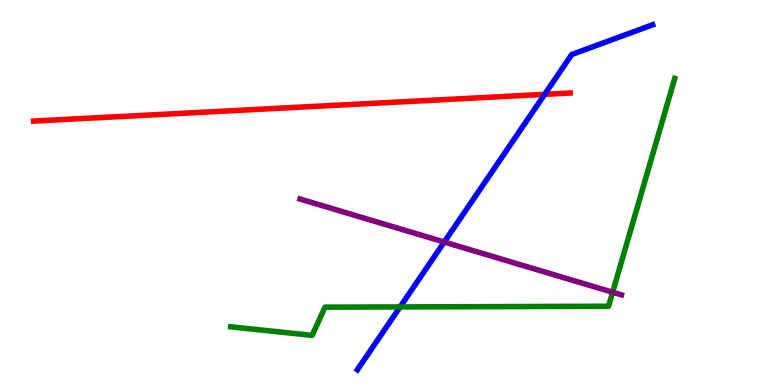[{'lines': ['blue', 'red'], 'intersections': [{'x': 7.03, 'y': 7.55}]}, {'lines': ['green', 'red'], 'intersections': []}, {'lines': ['purple', 'red'], 'intersections': []}, {'lines': ['blue', 'green'], 'intersections': [{'x': 5.16, 'y': 2.03}]}, {'lines': ['blue', 'purple'], 'intersections': [{'x': 5.73, 'y': 3.71}]}, {'lines': ['green', 'purple'], 'intersections': [{'x': 7.9, 'y': 2.41}]}]